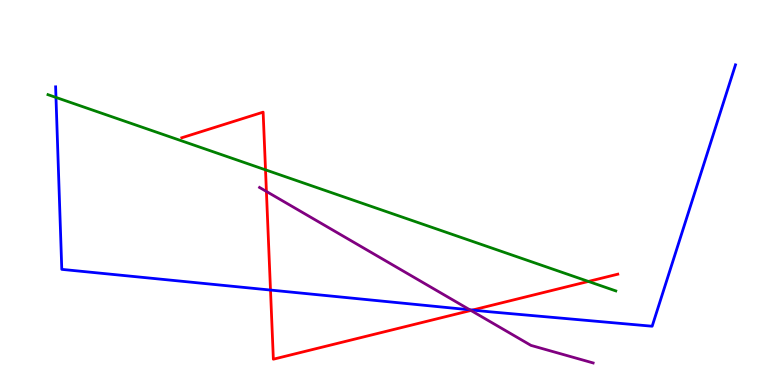[{'lines': ['blue', 'red'], 'intersections': [{'x': 3.49, 'y': 2.47}, {'x': 6.1, 'y': 1.95}]}, {'lines': ['green', 'red'], 'intersections': [{'x': 3.43, 'y': 5.59}, {'x': 7.59, 'y': 2.69}]}, {'lines': ['purple', 'red'], 'intersections': [{'x': 3.44, 'y': 5.03}, {'x': 6.08, 'y': 1.94}]}, {'lines': ['blue', 'green'], 'intersections': [{'x': 0.722, 'y': 7.47}]}, {'lines': ['blue', 'purple'], 'intersections': [{'x': 6.06, 'y': 1.95}]}, {'lines': ['green', 'purple'], 'intersections': []}]